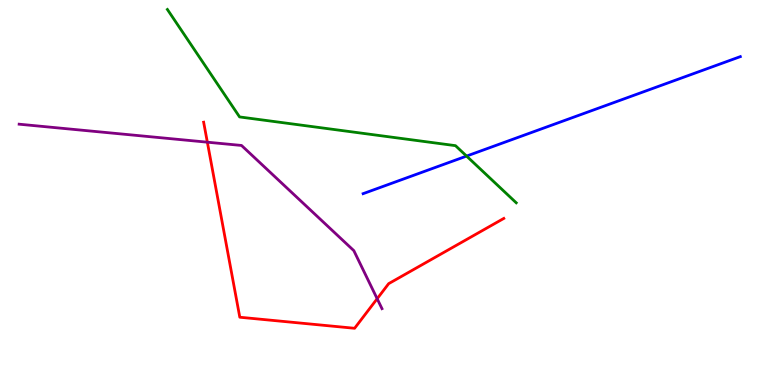[{'lines': ['blue', 'red'], 'intersections': []}, {'lines': ['green', 'red'], 'intersections': []}, {'lines': ['purple', 'red'], 'intersections': [{'x': 2.68, 'y': 6.31}, {'x': 4.87, 'y': 2.24}]}, {'lines': ['blue', 'green'], 'intersections': [{'x': 6.02, 'y': 5.95}]}, {'lines': ['blue', 'purple'], 'intersections': []}, {'lines': ['green', 'purple'], 'intersections': []}]